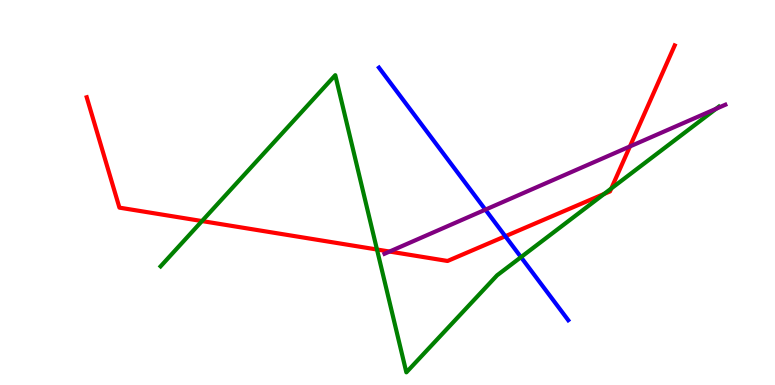[{'lines': ['blue', 'red'], 'intersections': [{'x': 6.52, 'y': 3.86}]}, {'lines': ['green', 'red'], 'intersections': [{'x': 2.61, 'y': 4.26}, {'x': 4.86, 'y': 3.52}, {'x': 7.79, 'y': 4.96}, {'x': 7.89, 'y': 5.1}]}, {'lines': ['purple', 'red'], 'intersections': [{'x': 5.03, 'y': 3.47}, {'x': 8.13, 'y': 6.2}]}, {'lines': ['blue', 'green'], 'intersections': [{'x': 6.72, 'y': 3.32}]}, {'lines': ['blue', 'purple'], 'intersections': [{'x': 6.26, 'y': 4.55}]}, {'lines': ['green', 'purple'], 'intersections': [{'x': 9.24, 'y': 7.17}]}]